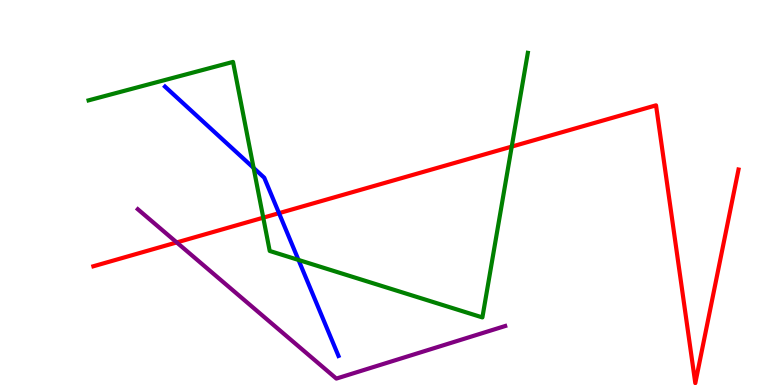[{'lines': ['blue', 'red'], 'intersections': [{'x': 3.6, 'y': 4.46}]}, {'lines': ['green', 'red'], 'intersections': [{'x': 3.4, 'y': 4.35}, {'x': 6.6, 'y': 6.19}]}, {'lines': ['purple', 'red'], 'intersections': [{'x': 2.28, 'y': 3.7}]}, {'lines': ['blue', 'green'], 'intersections': [{'x': 3.27, 'y': 5.64}, {'x': 3.85, 'y': 3.25}]}, {'lines': ['blue', 'purple'], 'intersections': []}, {'lines': ['green', 'purple'], 'intersections': []}]